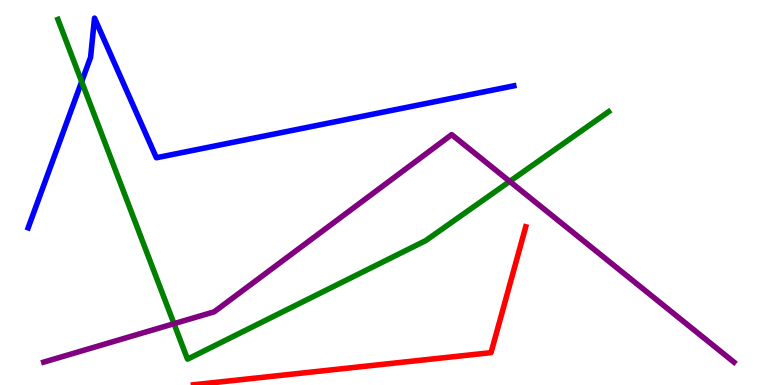[{'lines': ['blue', 'red'], 'intersections': []}, {'lines': ['green', 'red'], 'intersections': []}, {'lines': ['purple', 'red'], 'intersections': []}, {'lines': ['blue', 'green'], 'intersections': [{'x': 1.05, 'y': 7.88}]}, {'lines': ['blue', 'purple'], 'intersections': []}, {'lines': ['green', 'purple'], 'intersections': [{'x': 2.25, 'y': 1.59}, {'x': 6.58, 'y': 5.29}]}]